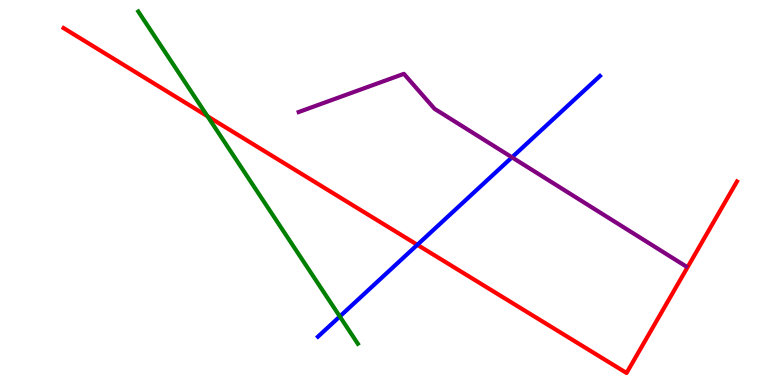[{'lines': ['blue', 'red'], 'intersections': [{'x': 5.38, 'y': 3.64}]}, {'lines': ['green', 'red'], 'intersections': [{'x': 2.68, 'y': 6.98}]}, {'lines': ['purple', 'red'], 'intersections': []}, {'lines': ['blue', 'green'], 'intersections': [{'x': 4.38, 'y': 1.78}]}, {'lines': ['blue', 'purple'], 'intersections': [{'x': 6.61, 'y': 5.91}]}, {'lines': ['green', 'purple'], 'intersections': []}]